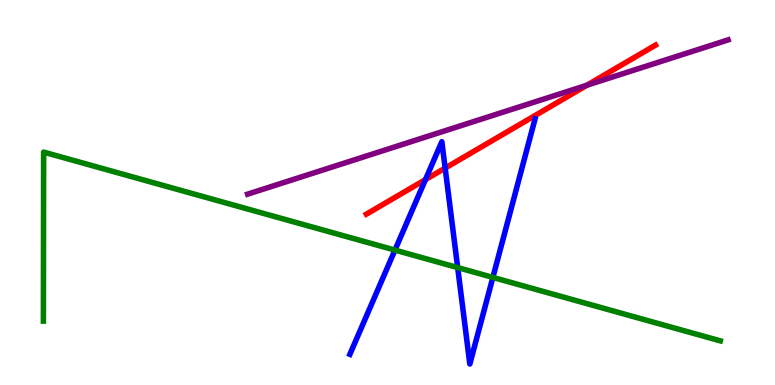[{'lines': ['blue', 'red'], 'intersections': [{'x': 5.49, 'y': 5.33}, {'x': 5.74, 'y': 5.63}]}, {'lines': ['green', 'red'], 'intersections': []}, {'lines': ['purple', 'red'], 'intersections': [{'x': 7.57, 'y': 7.79}]}, {'lines': ['blue', 'green'], 'intersections': [{'x': 5.1, 'y': 3.5}, {'x': 5.91, 'y': 3.05}, {'x': 6.36, 'y': 2.79}]}, {'lines': ['blue', 'purple'], 'intersections': []}, {'lines': ['green', 'purple'], 'intersections': []}]